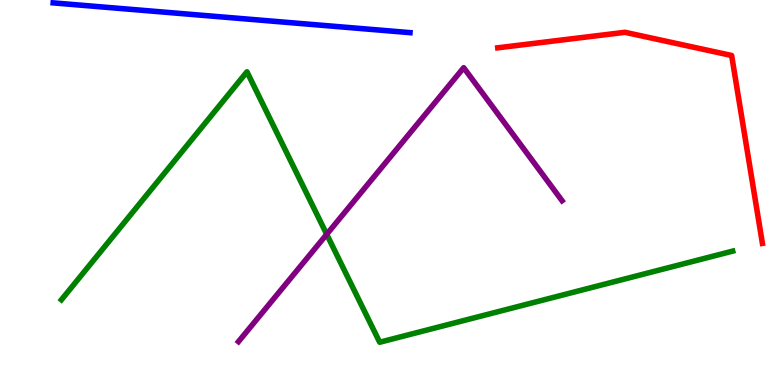[{'lines': ['blue', 'red'], 'intersections': []}, {'lines': ['green', 'red'], 'intersections': []}, {'lines': ['purple', 'red'], 'intersections': []}, {'lines': ['blue', 'green'], 'intersections': []}, {'lines': ['blue', 'purple'], 'intersections': []}, {'lines': ['green', 'purple'], 'intersections': [{'x': 4.22, 'y': 3.91}]}]